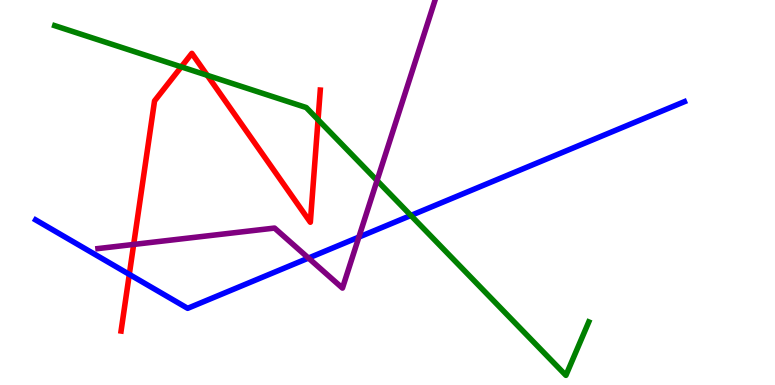[{'lines': ['blue', 'red'], 'intersections': [{'x': 1.67, 'y': 2.87}]}, {'lines': ['green', 'red'], 'intersections': [{'x': 2.34, 'y': 8.26}, {'x': 2.67, 'y': 8.04}, {'x': 4.1, 'y': 6.89}]}, {'lines': ['purple', 'red'], 'intersections': [{'x': 1.72, 'y': 3.65}]}, {'lines': ['blue', 'green'], 'intersections': [{'x': 5.3, 'y': 4.4}]}, {'lines': ['blue', 'purple'], 'intersections': [{'x': 3.98, 'y': 3.3}, {'x': 4.63, 'y': 3.84}]}, {'lines': ['green', 'purple'], 'intersections': [{'x': 4.87, 'y': 5.31}]}]